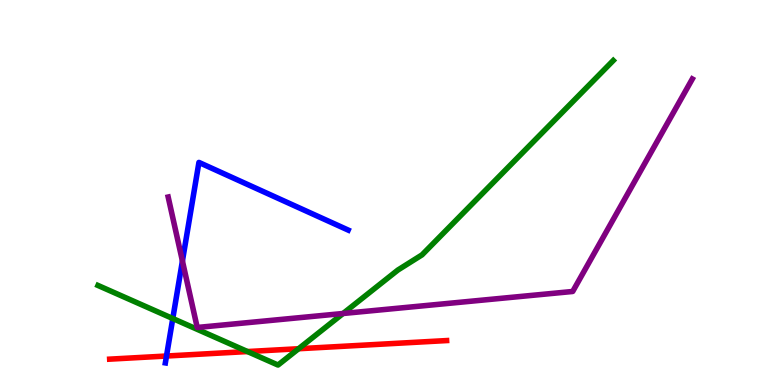[{'lines': ['blue', 'red'], 'intersections': [{'x': 2.15, 'y': 0.753}]}, {'lines': ['green', 'red'], 'intersections': [{'x': 3.19, 'y': 0.869}, {'x': 3.85, 'y': 0.942}]}, {'lines': ['purple', 'red'], 'intersections': []}, {'lines': ['blue', 'green'], 'intersections': [{'x': 2.23, 'y': 1.73}]}, {'lines': ['blue', 'purple'], 'intersections': [{'x': 2.35, 'y': 3.22}]}, {'lines': ['green', 'purple'], 'intersections': [{'x': 4.43, 'y': 1.86}]}]